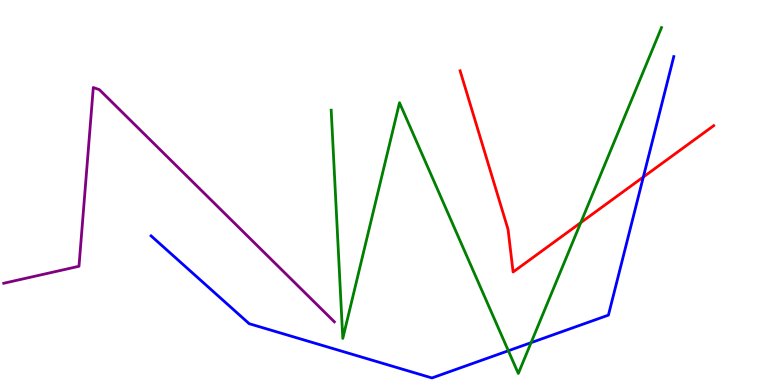[{'lines': ['blue', 'red'], 'intersections': [{'x': 8.3, 'y': 5.4}]}, {'lines': ['green', 'red'], 'intersections': [{'x': 7.49, 'y': 4.22}]}, {'lines': ['purple', 'red'], 'intersections': []}, {'lines': ['blue', 'green'], 'intersections': [{'x': 6.56, 'y': 0.889}, {'x': 6.85, 'y': 1.1}]}, {'lines': ['blue', 'purple'], 'intersections': []}, {'lines': ['green', 'purple'], 'intersections': []}]